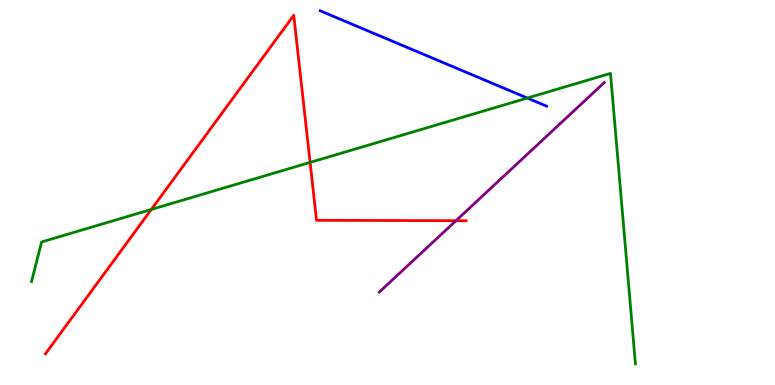[{'lines': ['blue', 'red'], 'intersections': []}, {'lines': ['green', 'red'], 'intersections': [{'x': 1.95, 'y': 4.56}, {'x': 4.0, 'y': 5.78}]}, {'lines': ['purple', 'red'], 'intersections': [{'x': 5.88, 'y': 4.27}]}, {'lines': ['blue', 'green'], 'intersections': [{'x': 6.8, 'y': 7.45}]}, {'lines': ['blue', 'purple'], 'intersections': []}, {'lines': ['green', 'purple'], 'intersections': []}]